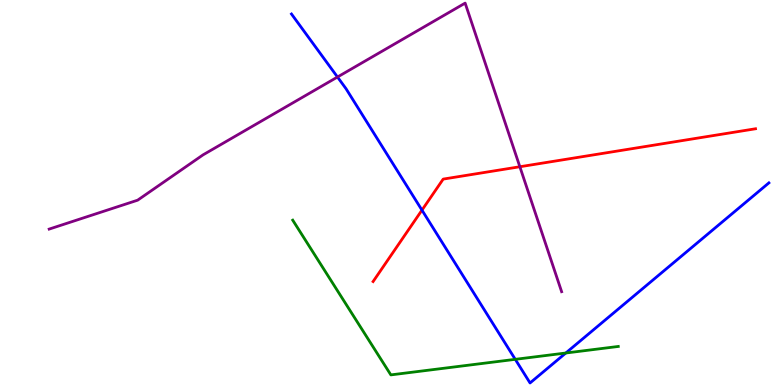[{'lines': ['blue', 'red'], 'intersections': [{'x': 5.44, 'y': 4.54}]}, {'lines': ['green', 'red'], 'intersections': []}, {'lines': ['purple', 'red'], 'intersections': [{'x': 6.71, 'y': 5.67}]}, {'lines': ['blue', 'green'], 'intersections': [{'x': 6.65, 'y': 0.667}, {'x': 7.3, 'y': 0.831}]}, {'lines': ['blue', 'purple'], 'intersections': [{'x': 4.35, 'y': 8.0}]}, {'lines': ['green', 'purple'], 'intersections': []}]